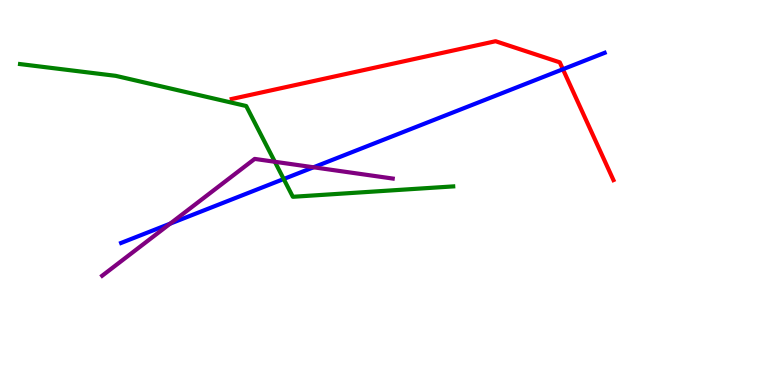[{'lines': ['blue', 'red'], 'intersections': [{'x': 7.26, 'y': 8.2}]}, {'lines': ['green', 'red'], 'intersections': []}, {'lines': ['purple', 'red'], 'intersections': []}, {'lines': ['blue', 'green'], 'intersections': [{'x': 3.66, 'y': 5.35}]}, {'lines': ['blue', 'purple'], 'intersections': [{'x': 2.2, 'y': 4.19}, {'x': 4.05, 'y': 5.65}]}, {'lines': ['green', 'purple'], 'intersections': [{'x': 3.55, 'y': 5.8}]}]